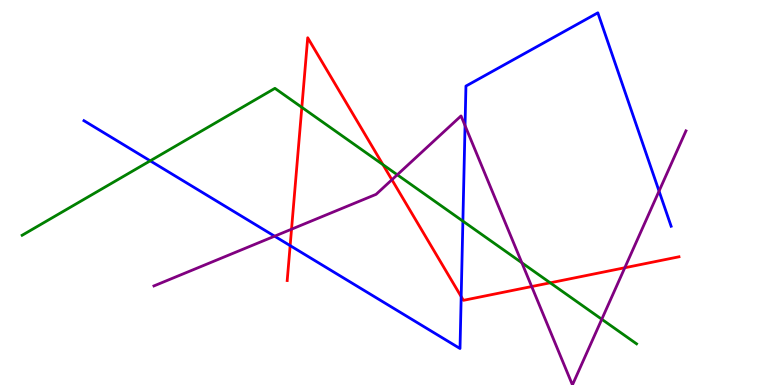[{'lines': ['blue', 'red'], 'intersections': [{'x': 3.74, 'y': 3.62}, {'x': 5.95, 'y': 2.3}]}, {'lines': ['green', 'red'], 'intersections': [{'x': 3.89, 'y': 7.21}, {'x': 4.94, 'y': 5.72}, {'x': 7.1, 'y': 2.65}]}, {'lines': ['purple', 'red'], 'intersections': [{'x': 3.76, 'y': 4.05}, {'x': 5.06, 'y': 5.33}, {'x': 6.86, 'y': 2.56}, {'x': 8.06, 'y': 3.05}]}, {'lines': ['blue', 'green'], 'intersections': [{'x': 1.94, 'y': 5.82}, {'x': 5.97, 'y': 4.26}]}, {'lines': ['blue', 'purple'], 'intersections': [{'x': 3.54, 'y': 3.87}, {'x': 6.0, 'y': 6.74}, {'x': 8.5, 'y': 5.04}]}, {'lines': ['green', 'purple'], 'intersections': [{'x': 5.13, 'y': 5.46}, {'x': 6.73, 'y': 3.17}, {'x': 7.76, 'y': 1.71}]}]